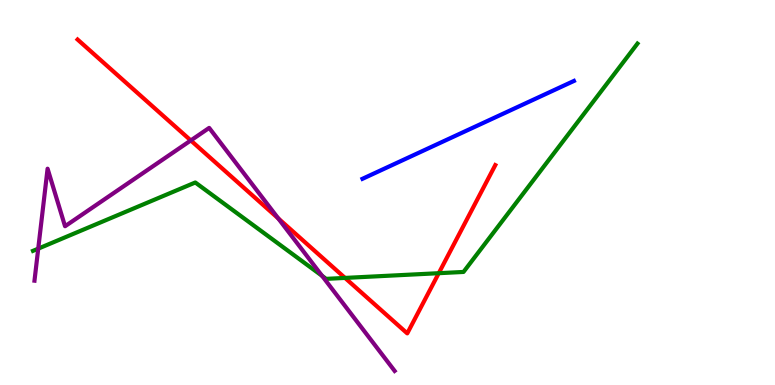[{'lines': ['blue', 'red'], 'intersections': []}, {'lines': ['green', 'red'], 'intersections': [{'x': 4.45, 'y': 2.78}, {'x': 5.66, 'y': 2.9}]}, {'lines': ['purple', 'red'], 'intersections': [{'x': 2.46, 'y': 6.35}, {'x': 3.59, 'y': 4.33}]}, {'lines': ['blue', 'green'], 'intersections': []}, {'lines': ['blue', 'purple'], 'intersections': []}, {'lines': ['green', 'purple'], 'intersections': [{'x': 0.493, 'y': 3.54}, {'x': 4.16, 'y': 2.83}]}]